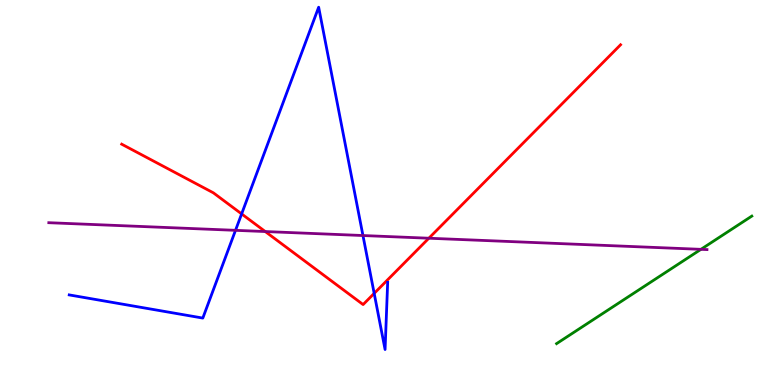[{'lines': ['blue', 'red'], 'intersections': [{'x': 3.12, 'y': 4.44}, {'x': 4.83, 'y': 2.38}]}, {'lines': ['green', 'red'], 'intersections': []}, {'lines': ['purple', 'red'], 'intersections': [{'x': 3.42, 'y': 3.99}, {'x': 5.53, 'y': 3.81}]}, {'lines': ['blue', 'green'], 'intersections': []}, {'lines': ['blue', 'purple'], 'intersections': [{'x': 3.04, 'y': 4.02}, {'x': 4.68, 'y': 3.88}]}, {'lines': ['green', 'purple'], 'intersections': [{'x': 9.04, 'y': 3.52}]}]